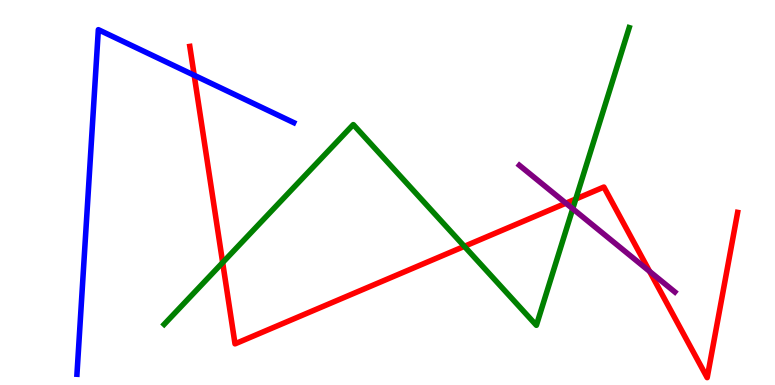[{'lines': ['blue', 'red'], 'intersections': [{'x': 2.51, 'y': 8.04}]}, {'lines': ['green', 'red'], 'intersections': [{'x': 2.87, 'y': 3.18}, {'x': 5.99, 'y': 3.6}, {'x': 7.43, 'y': 4.83}]}, {'lines': ['purple', 'red'], 'intersections': [{'x': 7.3, 'y': 4.72}, {'x': 8.38, 'y': 2.95}]}, {'lines': ['blue', 'green'], 'intersections': []}, {'lines': ['blue', 'purple'], 'intersections': []}, {'lines': ['green', 'purple'], 'intersections': [{'x': 7.39, 'y': 4.58}]}]